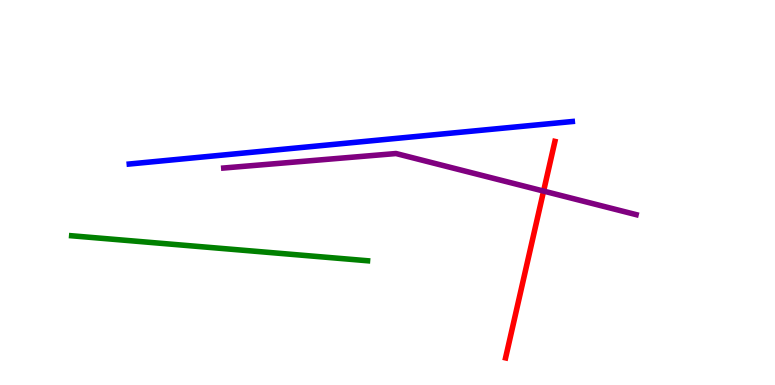[{'lines': ['blue', 'red'], 'intersections': []}, {'lines': ['green', 'red'], 'intersections': []}, {'lines': ['purple', 'red'], 'intersections': [{'x': 7.01, 'y': 5.04}]}, {'lines': ['blue', 'green'], 'intersections': []}, {'lines': ['blue', 'purple'], 'intersections': []}, {'lines': ['green', 'purple'], 'intersections': []}]